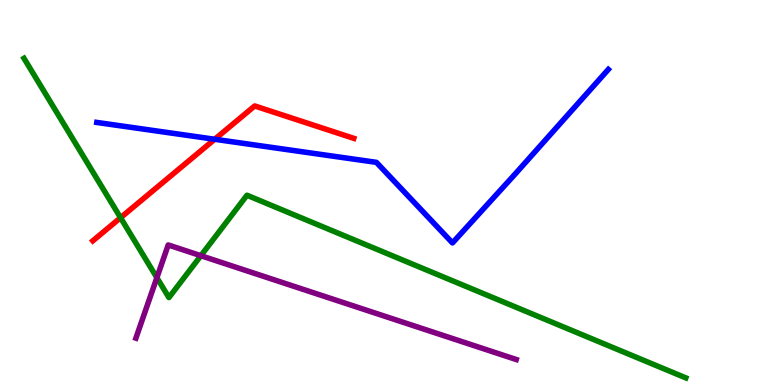[{'lines': ['blue', 'red'], 'intersections': [{'x': 2.77, 'y': 6.38}]}, {'lines': ['green', 'red'], 'intersections': [{'x': 1.56, 'y': 4.35}]}, {'lines': ['purple', 'red'], 'intersections': []}, {'lines': ['blue', 'green'], 'intersections': []}, {'lines': ['blue', 'purple'], 'intersections': []}, {'lines': ['green', 'purple'], 'intersections': [{'x': 2.02, 'y': 2.79}, {'x': 2.59, 'y': 3.36}]}]